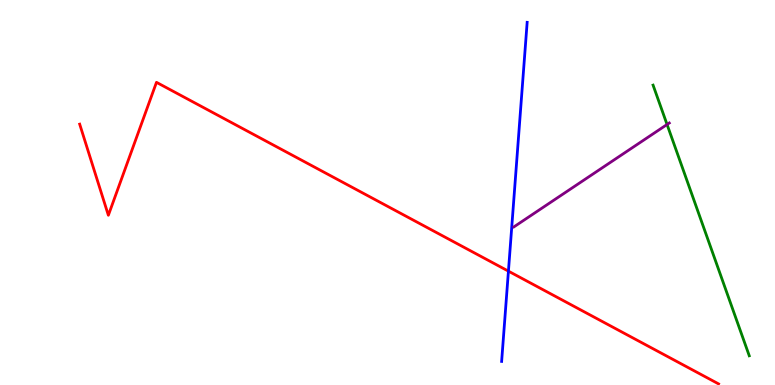[{'lines': ['blue', 'red'], 'intersections': [{'x': 6.56, 'y': 2.96}]}, {'lines': ['green', 'red'], 'intersections': []}, {'lines': ['purple', 'red'], 'intersections': []}, {'lines': ['blue', 'green'], 'intersections': []}, {'lines': ['blue', 'purple'], 'intersections': []}, {'lines': ['green', 'purple'], 'intersections': [{'x': 8.61, 'y': 6.77}]}]